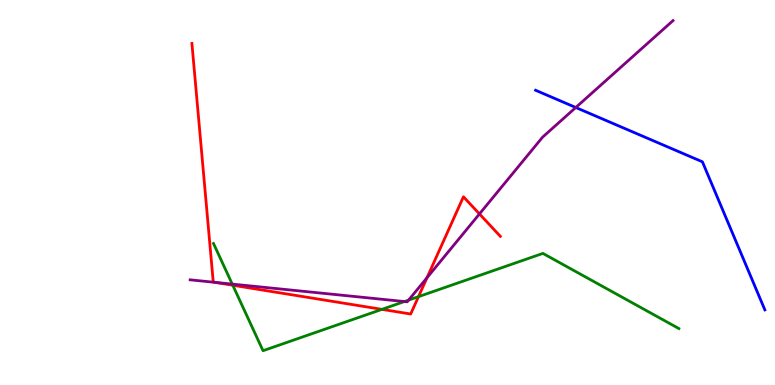[{'lines': ['blue', 'red'], 'intersections': []}, {'lines': ['green', 'red'], 'intersections': [{'x': 3.0, 'y': 2.59}, {'x': 4.93, 'y': 1.96}, {'x': 5.4, 'y': 2.29}]}, {'lines': ['purple', 'red'], 'intersections': [{'x': 2.77, 'y': 2.67}, {'x': 5.51, 'y': 2.79}, {'x': 6.19, 'y': 4.44}]}, {'lines': ['blue', 'green'], 'intersections': []}, {'lines': ['blue', 'purple'], 'intersections': [{'x': 7.43, 'y': 7.21}]}, {'lines': ['green', 'purple'], 'intersections': [{'x': 3.0, 'y': 2.62}, {'x': 5.22, 'y': 2.17}, {'x': 5.27, 'y': 2.21}]}]